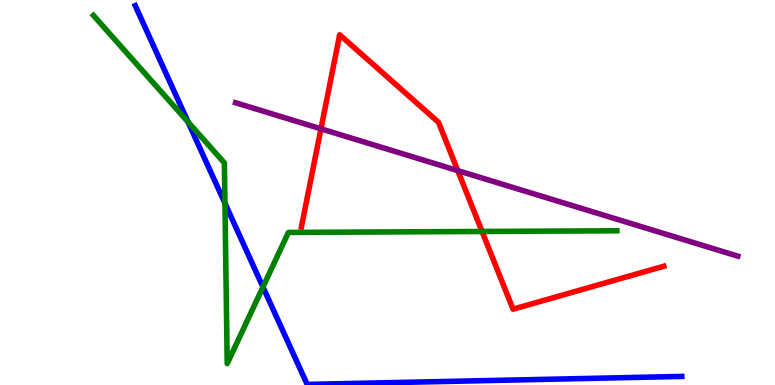[{'lines': ['blue', 'red'], 'intersections': []}, {'lines': ['green', 'red'], 'intersections': [{'x': 6.22, 'y': 3.99}]}, {'lines': ['purple', 'red'], 'intersections': [{'x': 4.14, 'y': 6.65}, {'x': 5.91, 'y': 5.57}]}, {'lines': ['blue', 'green'], 'intersections': [{'x': 2.43, 'y': 6.83}, {'x': 2.9, 'y': 4.72}, {'x': 3.39, 'y': 2.55}]}, {'lines': ['blue', 'purple'], 'intersections': []}, {'lines': ['green', 'purple'], 'intersections': []}]